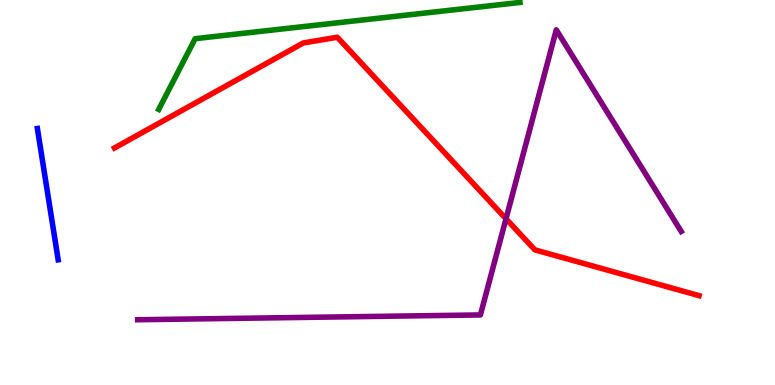[{'lines': ['blue', 'red'], 'intersections': []}, {'lines': ['green', 'red'], 'intersections': []}, {'lines': ['purple', 'red'], 'intersections': [{'x': 6.53, 'y': 4.32}]}, {'lines': ['blue', 'green'], 'intersections': []}, {'lines': ['blue', 'purple'], 'intersections': []}, {'lines': ['green', 'purple'], 'intersections': []}]